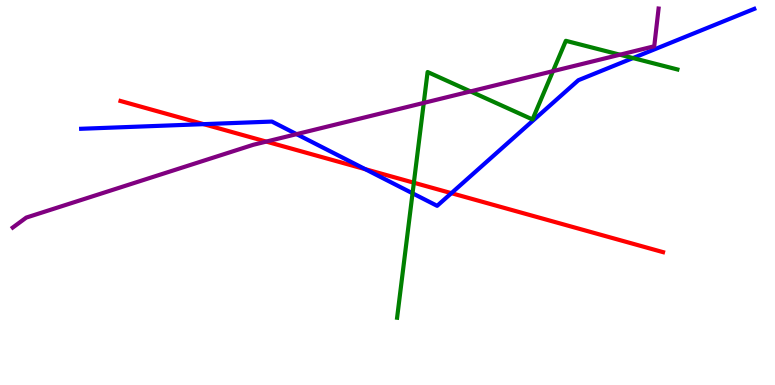[{'lines': ['blue', 'red'], 'intersections': [{'x': 2.63, 'y': 6.78}, {'x': 4.71, 'y': 5.61}, {'x': 5.82, 'y': 4.98}]}, {'lines': ['green', 'red'], 'intersections': [{'x': 5.34, 'y': 5.25}]}, {'lines': ['purple', 'red'], 'intersections': [{'x': 3.44, 'y': 6.32}]}, {'lines': ['blue', 'green'], 'intersections': [{'x': 5.32, 'y': 4.98}, {'x': 8.17, 'y': 8.49}]}, {'lines': ['blue', 'purple'], 'intersections': [{'x': 3.83, 'y': 6.52}]}, {'lines': ['green', 'purple'], 'intersections': [{'x': 5.47, 'y': 7.33}, {'x': 6.07, 'y': 7.63}, {'x': 7.14, 'y': 8.15}, {'x': 8.0, 'y': 8.58}]}]